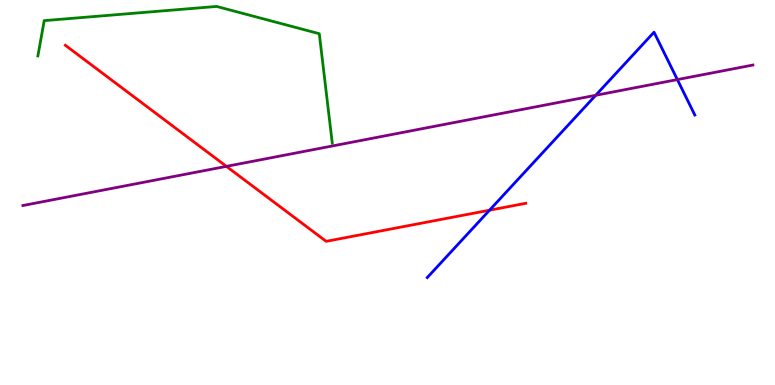[{'lines': ['blue', 'red'], 'intersections': [{'x': 6.32, 'y': 4.54}]}, {'lines': ['green', 'red'], 'intersections': []}, {'lines': ['purple', 'red'], 'intersections': [{'x': 2.92, 'y': 5.68}]}, {'lines': ['blue', 'green'], 'intersections': []}, {'lines': ['blue', 'purple'], 'intersections': [{'x': 7.69, 'y': 7.52}, {'x': 8.74, 'y': 7.93}]}, {'lines': ['green', 'purple'], 'intersections': []}]